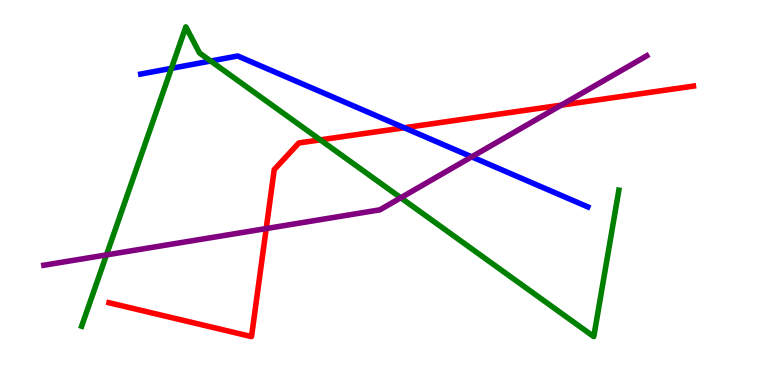[{'lines': ['blue', 'red'], 'intersections': [{'x': 5.22, 'y': 6.68}]}, {'lines': ['green', 'red'], 'intersections': [{'x': 4.13, 'y': 6.37}]}, {'lines': ['purple', 'red'], 'intersections': [{'x': 3.43, 'y': 4.06}, {'x': 7.24, 'y': 7.27}]}, {'lines': ['blue', 'green'], 'intersections': [{'x': 2.21, 'y': 8.22}, {'x': 2.72, 'y': 8.41}]}, {'lines': ['blue', 'purple'], 'intersections': [{'x': 6.09, 'y': 5.93}]}, {'lines': ['green', 'purple'], 'intersections': [{'x': 1.37, 'y': 3.38}, {'x': 5.17, 'y': 4.86}]}]